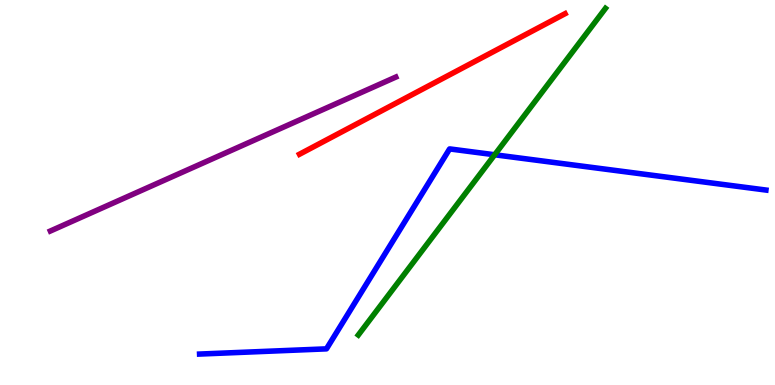[{'lines': ['blue', 'red'], 'intersections': []}, {'lines': ['green', 'red'], 'intersections': []}, {'lines': ['purple', 'red'], 'intersections': []}, {'lines': ['blue', 'green'], 'intersections': [{'x': 6.38, 'y': 5.98}]}, {'lines': ['blue', 'purple'], 'intersections': []}, {'lines': ['green', 'purple'], 'intersections': []}]